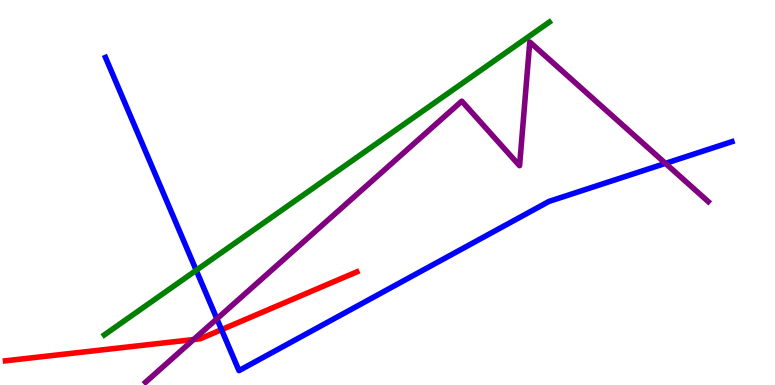[{'lines': ['blue', 'red'], 'intersections': [{'x': 2.86, 'y': 1.44}]}, {'lines': ['green', 'red'], 'intersections': []}, {'lines': ['purple', 'red'], 'intersections': [{'x': 2.5, 'y': 1.18}]}, {'lines': ['blue', 'green'], 'intersections': [{'x': 2.53, 'y': 2.98}]}, {'lines': ['blue', 'purple'], 'intersections': [{'x': 2.8, 'y': 1.72}, {'x': 8.59, 'y': 5.76}]}, {'lines': ['green', 'purple'], 'intersections': []}]